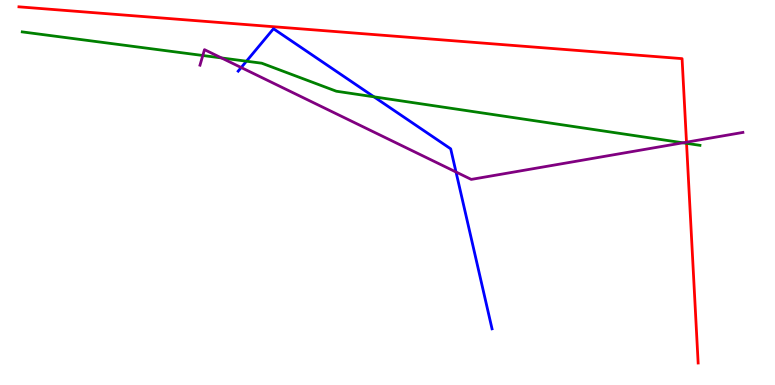[{'lines': ['blue', 'red'], 'intersections': []}, {'lines': ['green', 'red'], 'intersections': [{'x': 8.86, 'y': 6.28}]}, {'lines': ['purple', 'red'], 'intersections': [{'x': 8.86, 'y': 6.31}]}, {'lines': ['blue', 'green'], 'intersections': [{'x': 3.18, 'y': 8.41}, {'x': 4.83, 'y': 7.49}]}, {'lines': ['blue', 'purple'], 'intersections': [{'x': 3.11, 'y': 8.25}, {'x': 5.88, 'y': 5.53}]}, {'lines': ['green', 'purple'], 'intersections': [{'x': 2.62, 'y': 8.56}, {'x': 2.86, 'y': 8.5}, {'x': 8.81, 'y': 6.29}]}]